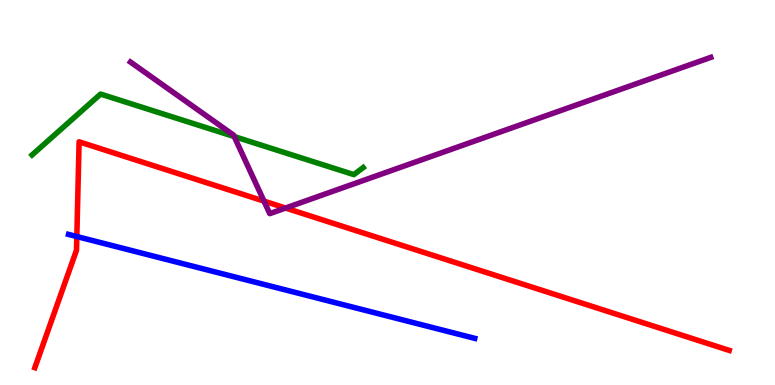[{'lines': ['blue', 'red'], 'intersections': [{'x': 0.991, 'y': 3.86}]}, {'lines': ['green', 'red'], 'intersections': []}, {'lines': ['purple', 'red'], 'intersections': [{'x': 3.41, 'y': 4.78}, {'x': 3.68, 'y': 4.6}]}, {'lines': ['blue', 'green'], 'intersections': []}, {'lines': ['blue', 'purple'], 'intersections': []}, {'lines': ['green', 'purple'], 'intersections': [{'x': 3.02, 'y': 6.45}]}]